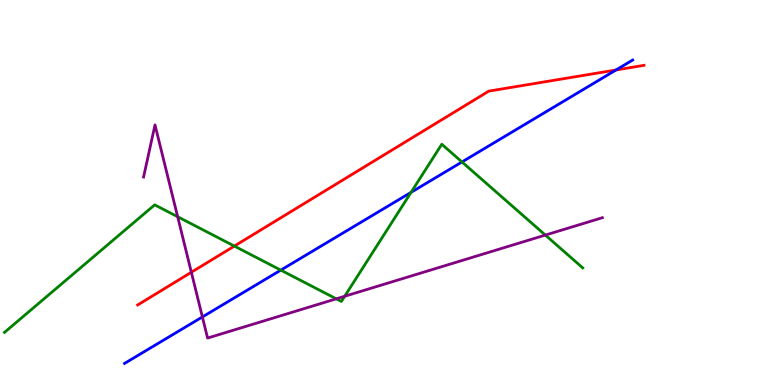[{'lines': ['blue', 'red'], 'intersections': [{'x': 7.95, 'y': 8.18}]}, {'lines': ['green', 'red'], 'intersections': [{'x': 3.02, 'y': 3.61}]}, {'lines': ['purple', 'red'], 'intersections': [{'x': 2.47, 'y': 2.93}]}, {'lines': ['blue', 'green'], 'intersections': [{'x': 3.62, 'y': 2.98}, {'x': 5.3, 'y': 5.0}, {'x': 5.96, 'y': 5.79}]}, {'lines': ['blue', 'purple'], 'intersections': [{'x': 2.61, 'y': 1.77}]}, {'lines': ['green', 'purple'], 'intersections': [{'x': 2.29, 'y': 4.37}, {'x': 4.34, 'y': 2.24}, {'x': 4.45, 'y': 2.3}, {'x': 7.04, 'y': 3.89}]}]